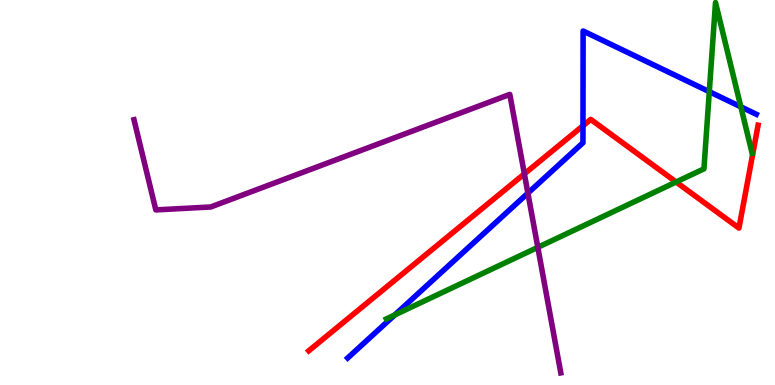[{'lines': ['blue', 'red'], 'intersections': [{'x': 7.52, 'y': 6.73}]}, {'lines': ['green', 'red'], 'intersections': [{'x': 8.72, 'y': 5.27}]}, {'lines': ['purple', 'red'], 'intersections': [{'x': 6.77, 'y': 5.48}]}, {'lines': ['blue', 'green'], 'intersections': [{'x': 5.09, 'y': 1.82}, {'x': 9.15, 'y': 7.62}, {'x': 9.56, 'y': 7.22}]}, {'lines': ['blue', 'purple'], 'intersections': [{'x': 6.81, 'y': 4.98}]}, {'lines': ['green', 'purple'], 'intersections': [{'x': 6.94, 'y': 3.58}]}]